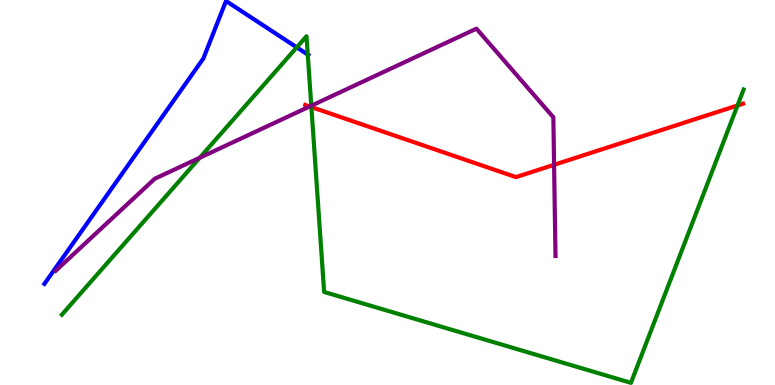[{'lines': ['blue', 'red'], 'intersections': []}, {'lines': ['green', 'red'], 'intersections': [{'x': 4.02, 'y': 7.22}, {'x': 9.52, 'y': 7.26}]}, {'lines': ['purple', 'red'], 'intersections': [{'x': 4.0, 'y': 7.23}, {'x': 7.15, 'y': 5.72}]}, {'lines': ['blue', 'green'], 'intersections': [{'x': 3.83, 'y': 8.77}, {'x': 3.97, 'y': 8.58}]}, {'lines': ['blue', 'purple'], 'intersections': []}, {'lines': ['green', 'purple'], 'intersections': [{'x': 2.58, 'y': 5.9}, {'x': 4.02, 'y': 7.25}]}]